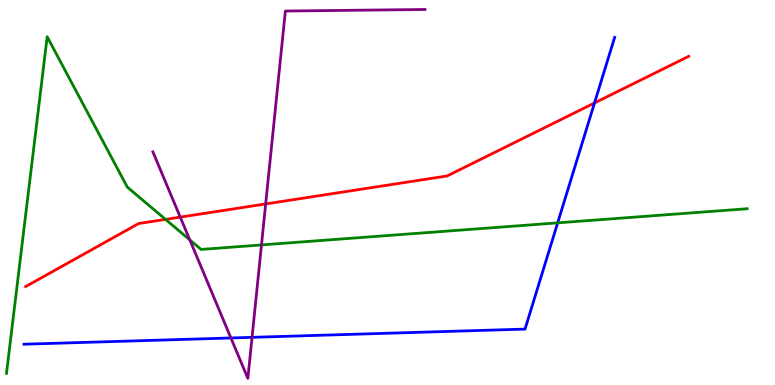[{'lines': ['blue', 'red'], 'intersections': [{'x': 7.67, 'y': 7.33}]}, {'lines': ['green', 'red'], 'intersections': [{'x': 2.14, 'y': 4.3}]}, {'lines': ['purple', 'red'], 'intersections': [{'x': 2.33, 'y': 4.36}, {'x': 3.43, 'y': 4.7}]}, {'lines': ['blue', 'green'], 'intersections': [{'x': 7.2, 'y': 4.21}]}, {'lines': ['blue', 'purple'], 'intersections': [{'x': 2.98, 'y': 1.22}, {'x': 3.25, 'y': 1.24}]}, {'lines': ['green', 'purple'], 'intersections': [{'x': 2.45, 'y': 3.77}, {'x': 3.37, 'y': 3.64}]}]